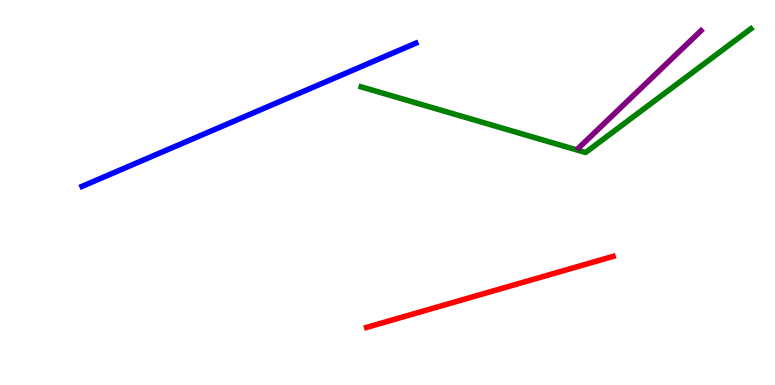[{'lines': ['blue', 'red'], 'intersections': []}, {'lines': ['green', 'red'], 'intersections': []}, {'lines': ['purple', 'red'], 'intersections': []}, {'lines': ['blue', 'green'], 'intersections': []}, {'lines': ['blue', 'purple'], 'intersections': []}, {'lines': ['green', 'purple'], 'intersections': []}]